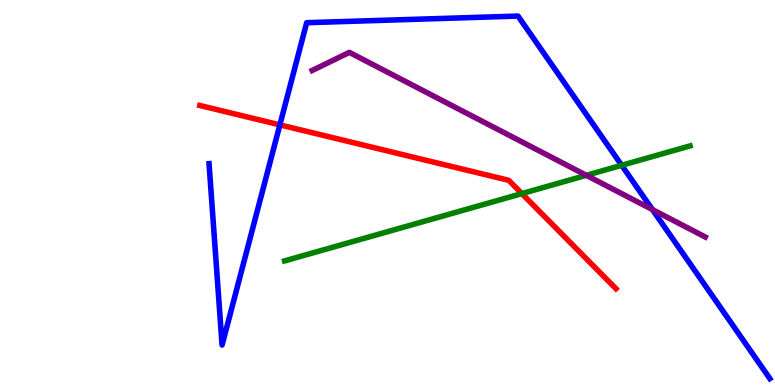[{'lines': ['blue', 'red'], 'intersections': [{'x': 3.61, 'y': 6.76}]}, {'lines': ['green', 'red'], 'intersections': [{'x': 6.73, 'y': 4.97}]}, {'lines': ['purple', 'red'], 'intersections': []}, {'lines': ['blue', 'green'], 'intersections': [{'x': 8.02, 'y': 5.71}]}, {'lines': ['blue', 'purple'], 'intersections': [{'x': 8.42, 'y': 4.56}]}, {'lines': ['green', 'purple'], 'intersections': [{'x': 7.57, 'y': 5.45}]}]